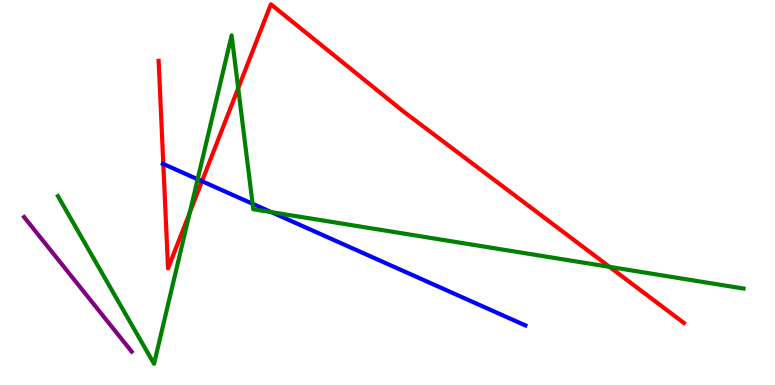[{'lines': ['blue', 'red'], 'intersections': [{'x': 2.11, 'y': 5.74}, {'x': 2.61, 'y': 5.29}]}, {'lines': ['green', 'red'], 'intersections': [{'x': 2.45, 'y': 4.48}, {'x': 3.07, 'y': 7.71}, {'x': 7.86, 'y': 3.07}]}, {'lines': ['purple', 'red'], 'intersections': []}, {'lines': ['blue', 'green'], 'intersections': [{'x': 2.55, 'y': 5.34}, {'x': 3.26, 'y': 4.71}, {'x': 3.5, 'y': 4.49}]}, {'lines': ['blue', 'purple'], 'intersections': []}, {'lines': ['green', 'purple'], 'intersections': []}]